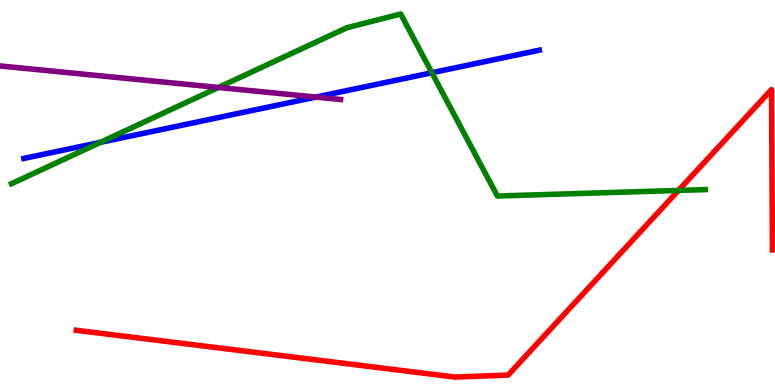[{'lines': ['blue', 'red'], 'intersections': []}, {'lines': ['green', 'red'], 'intersections': [{'x': 8.75, 'y': 5.05}]}, {'lines': ['purple', 'red'], 'intersections': []}, {'lines': ['blue', 'green'], 'intersections': [{'x': 1.3, 'y': 6.3}, {'x': 5.57, 'y': 8.11}]}, {'lines': ['blue', 'purple'], 'intersections': [{'x': 4.08, 'y': 7.48}]}, {'lines': ['green', 'purple'], 'intersections': [{'x': 2.82, 'y': 7.73}]}]